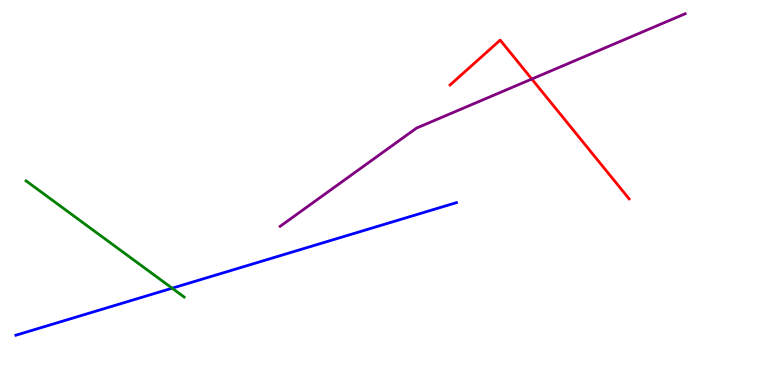[{'lines': ['blue', 'red'], 'intersections': []}, {'lines': ['green', 'red'], 'intersections': []}, {'lines': ['purple', 'red'], 'intersections': [{'x': 6.86, 'y': 7.95}]}, {'lines': ['blue', 'green'], 'intersections': [{'x': 2.22, 'y': 2.51}]}, {'lines': ['blue', 'purple'], 'intersections': []}, {'lines': ['green', 'purple'], 'intersections': []}]